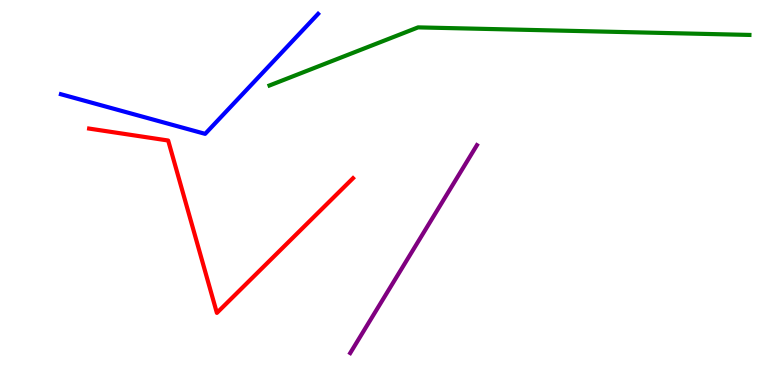[{'lines': ['blue', 'red'], 'intersections': []}, {'lines': ['green', 'red'], 'intersections': []}, {'lines': ['purple', 'red'], 'intersections': []}, {'lines': ['blue', 'green'], 'intersections': []}, {'lines': ['blue', 'purple'], 'intersections': []}, {'lines': ['green', 'purple'], 'intersections': []}]